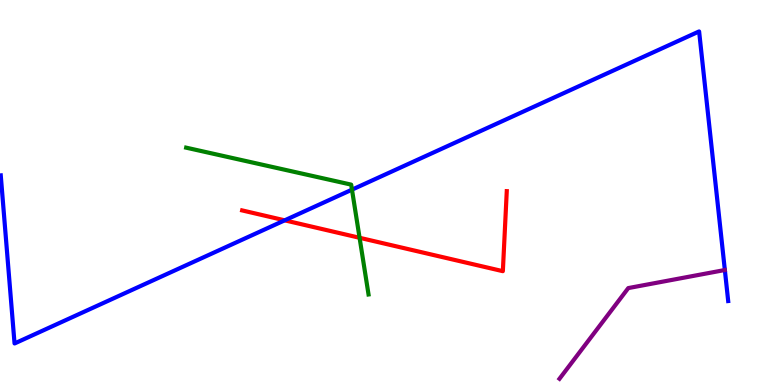[{'lines': ['blue', 'red'], 'intersections': [{'x': 3.67, 'y': 4.28}]}, {'lines': ['green', 'red'], 'intersections': [{'x': 4.64, 'y': 3.82}]}, {'lines': ['purple', 'red'], 'intersections': []}, {'lines': ['blue', 'green'], 'intersections': [{'x': 4.54, 'y': 5.07}]}, {'lines': ['blue', 'purple'], 'intersections': []}, {'lines': ['green', 'purple'], 'intersections': []}]